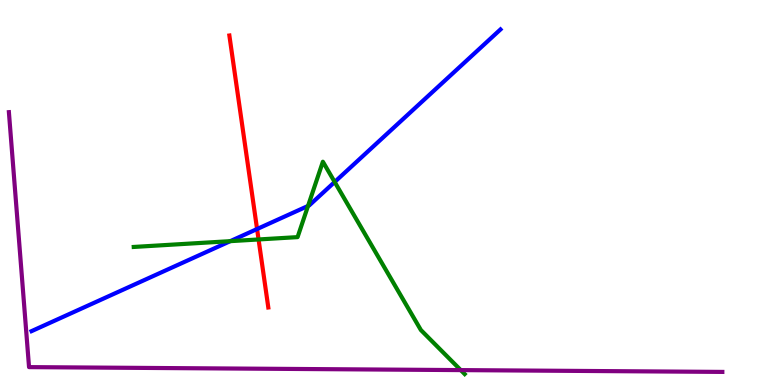[{'lines': ['blue', 'red'], 'intersections': [{'x': 3.32, 'y': 4.05}]}, {'lines': ['green', 'red'], 'intersections': [{'x': 3.34, 'y': 3.78}]}, {'lines': ['purple', 'red'], 'intersections': []}, {'lines': ['blue', 'green'], 'intersections': [{'x': 2.97, 'y': 3.74}, {'x': 3.97, 'y': 4.65}, {'x': 4.32, 'y': 5.27}]}, {'lines': ['blue', 'purple'], 'intersections': []}, {'lines': ['green', 'purple'], 'intersections': [{'x': 5.95, 'y': 0.387}]}]